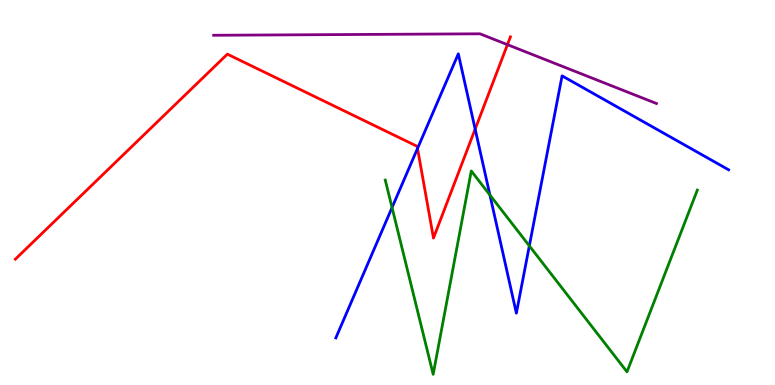[{'lines': ['blue', 'red'], 'intersections': [{'x': 5.39, 'y': 6.14}, {'x': 6.13, 'y': 6.65}]}, {'lines': ['green', 'red'], 'intersections': []}, {'lines': ['purple', 'red'], 'intersections': [{'x': 6.55, 'y': 8.84}]}, {'lines': ['blue', 'green'], 'intersections': [{'x': 5.06, 'y': 4.61}, {'x': 6.32, 'y': 4.94}, {'x': 6.83, 'y': 3.61}]}, {'lines': ['blue', 'purple'], 'intersections': []}, {'lines': ['green', 'purple'], 'intersections': []}]